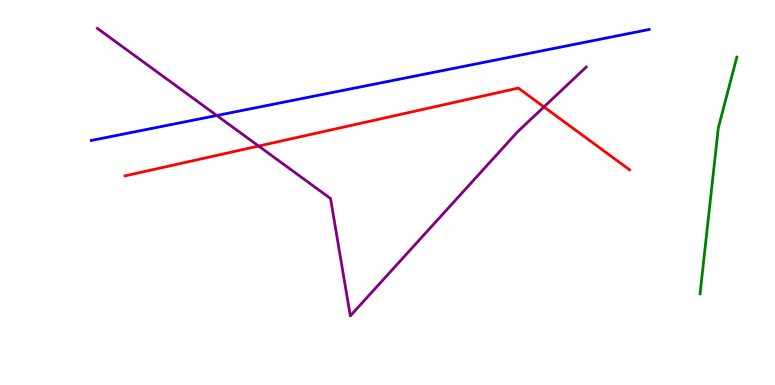[{'lines': ['blue', 'red'], 'intersections': []}, {'lines': ['green', 'red'], 'intersections': []}, {'lines': ['purple', 'red'], 'intersections': [{'x': 3.34, 'y': 6.21}, {'x': 7.02, 'y': 7.22}]}, {'lines': ['blue', 'green'], 'intersections': []}, {'lines': ['blue', 'purple'], 'intersections': [{'x': 2.8, 'y': 7.0}]}, {'lines': ['green', 'purple'], 'intersections': []}]